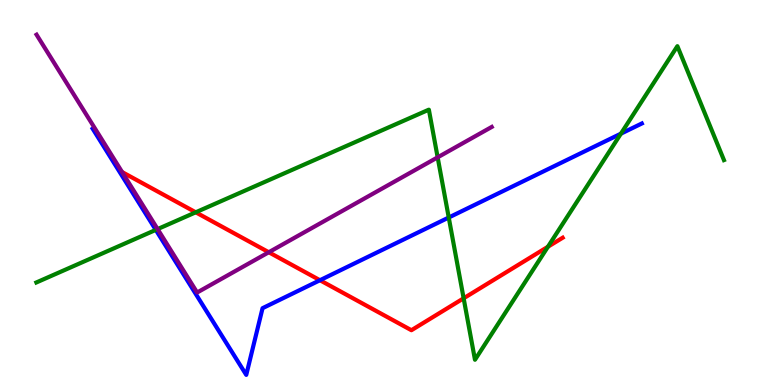[{'lines': ['blue', 'red'], 'intersections': [{'x': 4.13, 'y': 2.72}]}, {'lines': ['green', 'red'], 'intersections': [{'x': 2.53, 'y': 4.49}, {'x': 5.98, 'y': 2.25}, {'x': 7.07, 'y': 3.59}]}, {'lines': ['purple', 'red'], 'intersections': [{'x': 3.47, 'y': 3.45}]}, {'lines': ['blue', 'green'], 'intersections': [{'x': 2.01, 'y': 4.03}, {'x': 5.79, 'y': 4.35}, {'x': 8.01, 'y': 6.53}]}, {'lines': ['blue', 'purple'], 'intersections': []}, {'lines': ['green', 'purple'], 'intersections': [{'x': 2.03, 'y': 4.05}, {'x': 5.65, 'y': 5.91}]}]